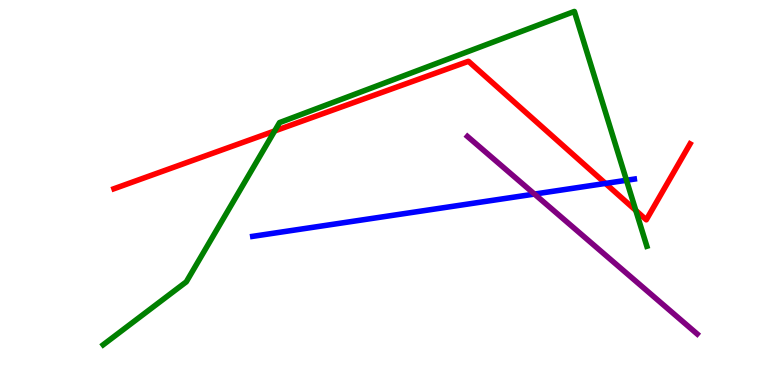[{'lines': ['blue', 'red'], 'intersections': [{'x': 7.81, 'y': 5.24}]}, {'lines': ['green', 'red'], 'intersections': [{'x': 3.54, 'y': 6.6}, {'x': 8.2, 'y': 4.53}]}, {'lines': ['purple', 'red'], 'intersections': []}, {'lines': ['blue', 'green'], 'intersections': [{'x': 8.08, 'y': 5.32}]}, {'lines': ['blue', 'purple'], 'intersections': [{'x': 6.9, 'y': 4.96}]}, {'lines': ['green', 'purple'], 'intersections': []}]